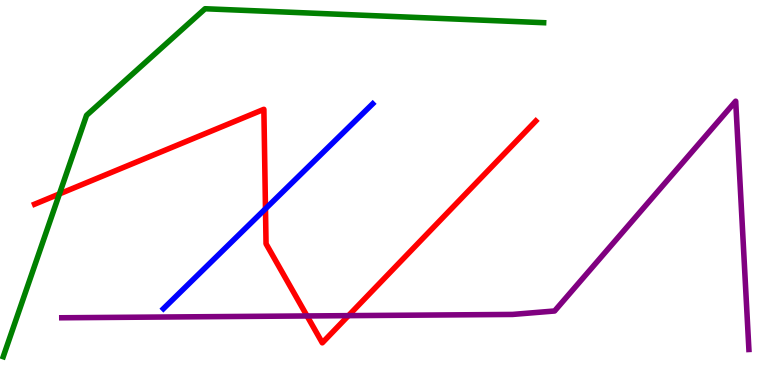[{'lines': ['blue', 'red'], 'intersections': [{'x': 3.43, 'y': 4.58}]}, {'lines': ['green', 'red'], 'intersections': [{'x': 0.767, 'y': 4.96}]}, {'lines': ['purple', 'red'], 'intersections': [{'x': 3.96, 'y': 1.79}, {'x': 4.5, 'y': 1.8}]}, {'lines': ['blue', 'green'], 'intersections': []}, {'lines': ['blue', 'purple'], 'intersections': []}, {'lines': ['green', 'purple'], 'intersections': []}]